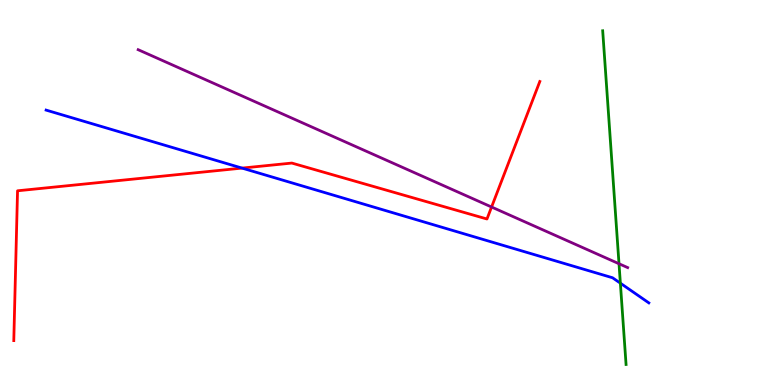[{'lines': ['blue', 'red'], 'intersections': [{'x': 3.12, 'y': 5.63}]}, {'lines': ['green', 'red'], 'intersections': []}, {'lines': ['purple', 'red'], 'intersections': [{'x': 6.34, 'y': 4.62}]}, {'lines': ['blue', 'green'], 'intersections': [{'x': 8.0, 'y': 2.64}]}, {'lines': ['blue', 'purple'], 'intersections': []}, {'lines': ['green', 'purple'], 'intersections': [{'x': 7.99, 'y': 3.15}]}]